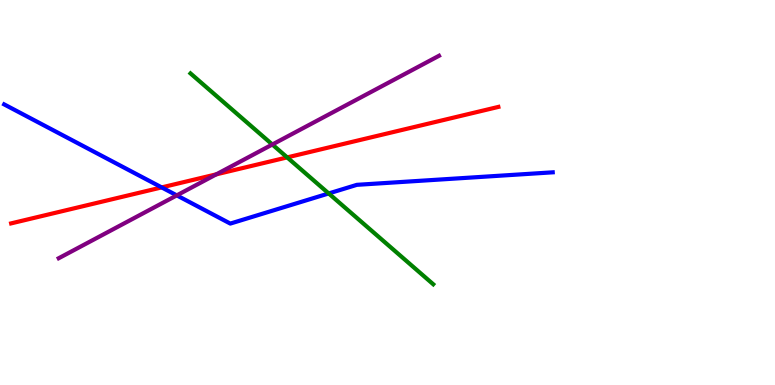[{'lines': ['blue', 'red'], 'intersections': [{'x': 2.09, 'y': 5.13}]}, {'lines': ['green', 'red'], 'intersections': [{'x': 3.71, 'y': 5.91}]}, {'lines': ['purple', 'red'], 'intersections': [{'x': 2.79, 'y': 5.47}]}, {'lines': ['blue', 'green'], 'intersections': [{'x': 4.24, 'y': 4.98}]}, {'lines': ['blue', 'purple'], 'intersections': [{'x': 2.28, 'y': 4.93}]}, {'lines': ['green', 'purple'], 'intersections': [{'x': 3.51, 'y': 6.25}]}]